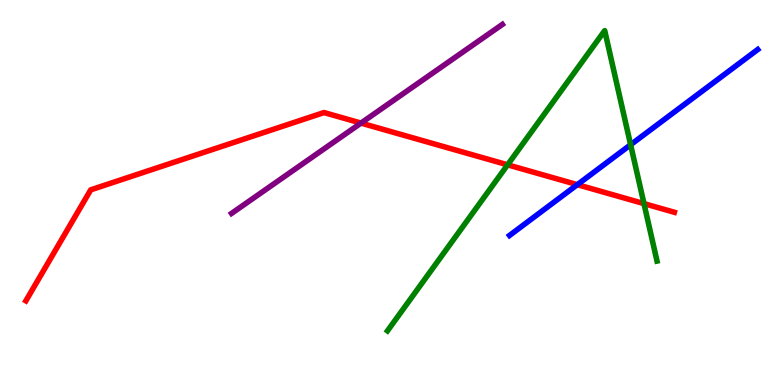[{'lines': ['blue', 'red'], 'intersections': [{'x': 7.45, 'y': 5.2}]}, {'lines': ['green', 'red'], 'intersections': [{'x': 6.55, 'y': 5.72}, {'x': 8.31, 'y': 4.71}]}, {'lines': ['purple', 'red'], 'intersections': [{'x': 4.66, 'y': 6.8}]}, {'lines': ['blue', 'green'], 'intersections': [{'x': 8.14, 'y': 6.24}]}, {'lines': ['blue', 'purple'], 'intersections': []}, {'lines': ['green', 'purple'], 'intersections': []}]